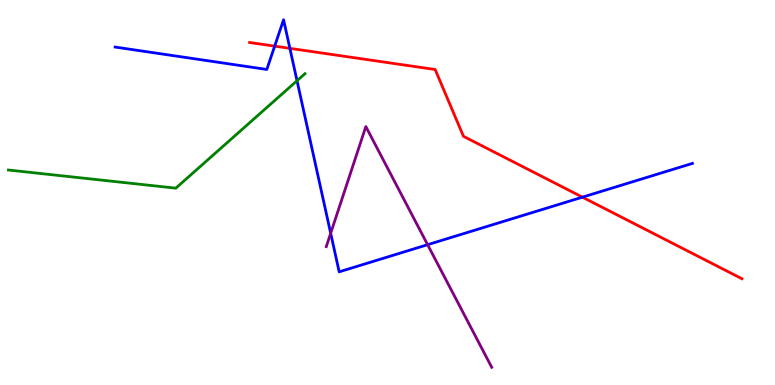[{'lines': ['blue', 'red'], 'intersections': [{'x': 3.54, 'y': 8.8}, {'x': 3.74, 'y': 8.74}, {'x': 7.52, 'y': 4.88}]}, {'lines': ['green', 'red'], 'intersections': []}, {'lines': ['purple', 'red'], 'intersections': []}, {'lines': ['blue', 'green'], 'intersections': [{'x': 3.83, 'y': 7.9}]}, {'lines': ['blue', 'purple'], 'intersections': [{'x': 4.27, 'y': 3.94}, {'x': 5.52, 'y': 3.64}]}, {'lines': ['green', 'purple'], 'intersections': []}]